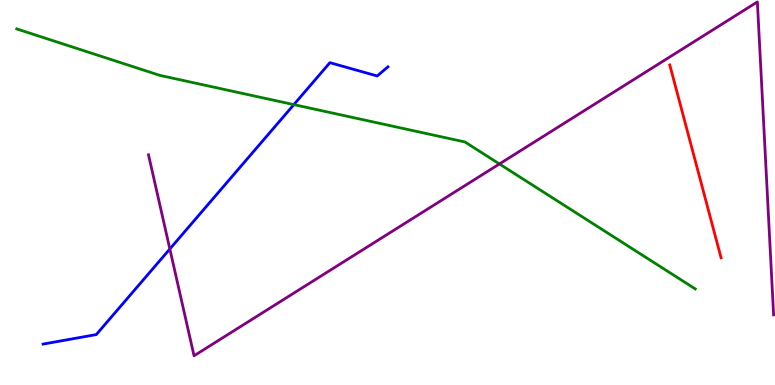[{'lines': ['blue', 'red'], 'intersections': []}, {'lines': ['green', 'red'], 'intersections': []}, {'lines': ['purple', 'red'], 'intersections': []}, {'lines': ['blue', 'green'], 'intersections': [{'x': 3.79, 'y': 7.28}]}, {'lines': ['blue', 'purple'], 'intersections': [{'x': 2.19, 'y': 3.53}]}, {'lines': ['green', 'purple'], 'intersections': [{'x': 6.44, 'y': 5.74}]}]